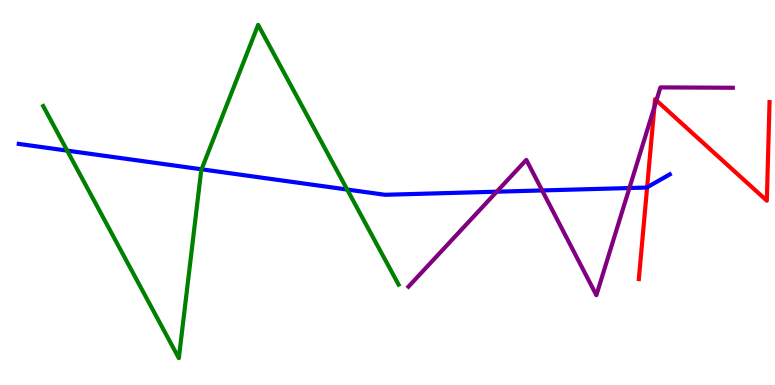[{'lines': ['blue', 'red'], 'intersections': [{'x': 8.35, 'y': 5.14}]}, {'lines': ['green', 'red'], 'intersections': []}, {'lines': ['purple', 'red'], 'intersections': [{'x': 8.44, 'y': 7.22}, {'x': 8.47, 'y': 7.39}]}, {'lines': ['blue', 'green'], 'intersections': [{'x': 0.867, 'y': 6.09}, {'x': 2.6, 'y': 5.6}, {'x': 4.48, 'y': 5.08}]}, {'lines': ['blue', 'purple'], 'intersections': [{'x': 6.41, 'y': 5.02}, {'x': 7.0, 'y': 5.05}, {'x': 8.12, 'y': 5.12}]}, {'lines': ['green', 'purple'], 'intersections': []}]